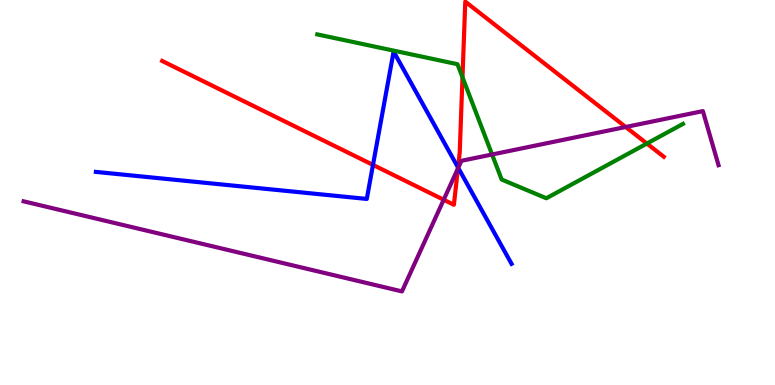[{'lines': ['blue', 'red'], 'intersections': [{'x': 4.81, 'y': 5.72}, {'x': 5.91, 'y': 5.65}]}, {'lines': ['green', 'red'], 'intersections': [{'x': 5.97, 'y': 7.99}, {'x': 8.35, 'y': 6.27}]}, {'lines': ['purple', 'red'], 'intersections': [{'x': 5.73, 'y': 4.81}, {'x': 5.91, 'y': 5.62}, {'x': 8.07, 'y': 6.7}]}, {'lines': ['blue', 'green'], 'intersections': []}, {'lines': ['blue', 'purple'], 'intersections': [{'x': 5.91, 'y': 5.64}]}, {'lines': ['green', 'purple'], 'intersections': [{'x': 6.35, 'y': 5.99}]}]